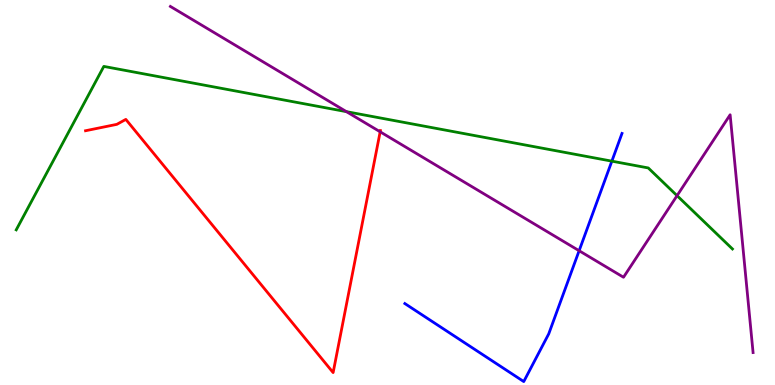[{'lines': ['blue', 'red'], 'intersections': []}, {'lines': ['green', 'red'], 'intersections': []}, {'lines': ['purple', 'red'], 'intersections': [{'x': 4.91, 'y': 6.58}]}, {'lines': ['blue', 'green'], 'intersections': [{'x': 7.89, 'y': 5.81}]}, {'lines': ['blue', 'purple'], 'intersections': [{'x': 7.47, 'y': 3.49}]}, {'lines': ['green', 'purple'], 'intersections': [{'x': 4.47, 'y': 7.1}, {'x': 8.74, 'y': 4.92}]}]